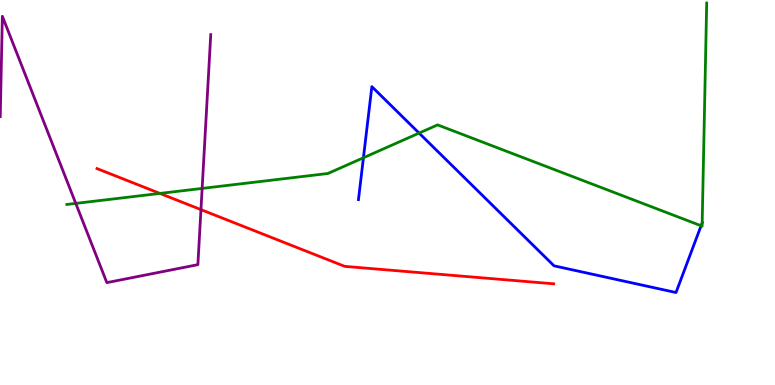[{'lines': ['blue', 'red'], 'intersections': []}, {'lines': ['green', 'red'], 'intersections': [{'x': 2.06, 'y': 4.98}]}, {'lines': ['purple', 'red'], 'intersections': [{'x': 2.59, 'y': 4.56}]}, {'lines': ['blue', 'green'], 'intersections': [{'x': 4.69, 'y': 5.9}, {'x': 5.41, 'y': 6.54}, {'x': 9.05, 'y': 4.14}, {'x': 9.06, 'y': 4.21}]}, {'lines': ['blue', 'purple'], 'intersections': []}, {'lines': ['green', 'purple'], 'intersections': [{'x': 0.978, 'y': 4.72}, {'x': 2.61, 'y': 5.11}]}]